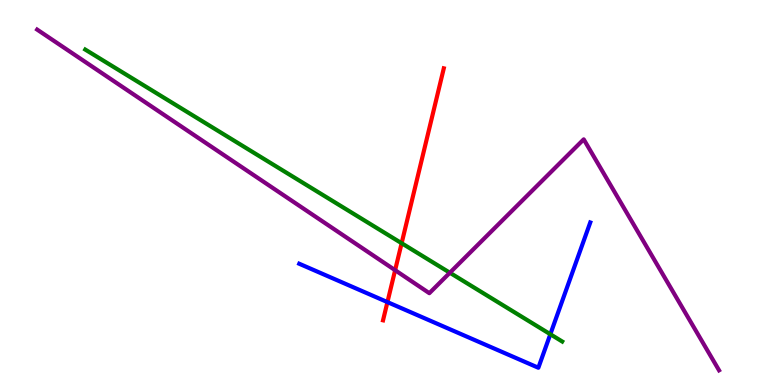[{'lines': ['blue', 'red'], 'intersections': [{'x': 5.0, 'y': 2.15}]}, {'lines': ['green', 'red'], 'intersections': [{'x': 5.18, 'y': 3.68}]}, {'lines': ['purple', 'red'], 'intersections': [{'x': 5.1, 'y': 2.98}]}, {'lines': ['blue', 'green'], 'intersections': [{'x': 7.1, 'y': 1.32}]}, {'lines': ['blue', 'purple'], 'intersections': []}, {'lines': ['green', 'purple'], 'intersections': [{'x': 5.8, 'y': 2.92}]}]